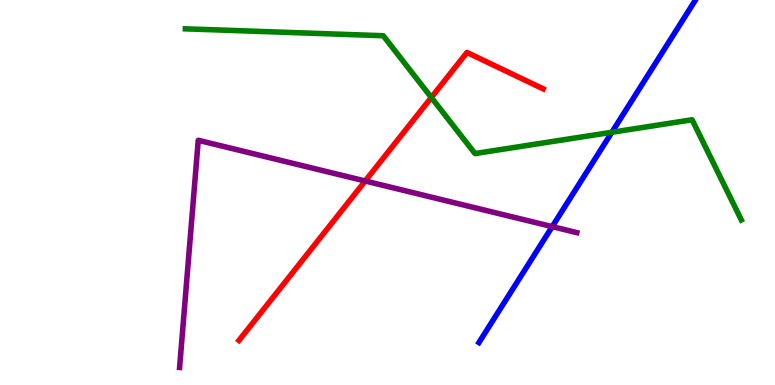[{'lines': ['blue', 'red'], 'intersections': []}, {'lines': ['green', 'red'], 'intersections': [{'x': 5.57, 'y': 7.47}]}, {'lines': ['purple', 'red'], 'intersections': [{'x': 4.71, 'y': 5.3}]}, {'lines': ['blue', 'green'], 'intersections': [{'x': 7.9, 'y': 6.56}]}, {'lines': ['blue', 'purple'], 'intersections': [{'x': 7.13, 'y': 4.11}]}, {'lines': ['green', 'purple'], 'intersections': []}]